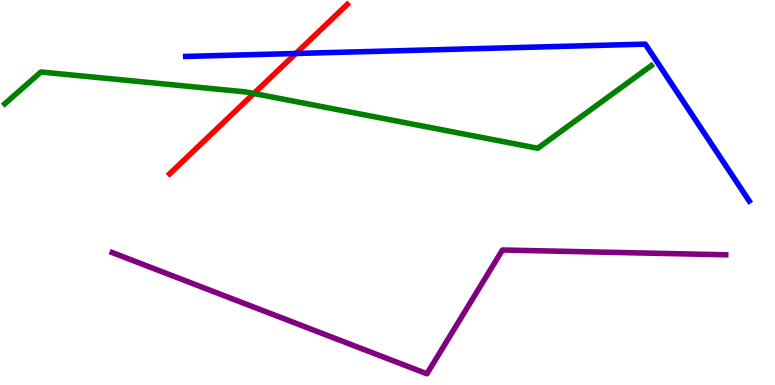[{'lines': ['blue', 'red'], 'intersections': [{'x': 3.82, 'y': 8.61}]}, {'lines': ['green', 'red'], 'intersections': [{'x': 3.28, 'y': 7.57}]}, {'lines': ['purple', 'red'], 'intersections': []}, {'lines': ['blue', 'green'], 'intersections': []}, {'lines': ['blue', 'purple'], 'intersections': []}, {'lines': ['green', 'purple'], 'intersections': []}]